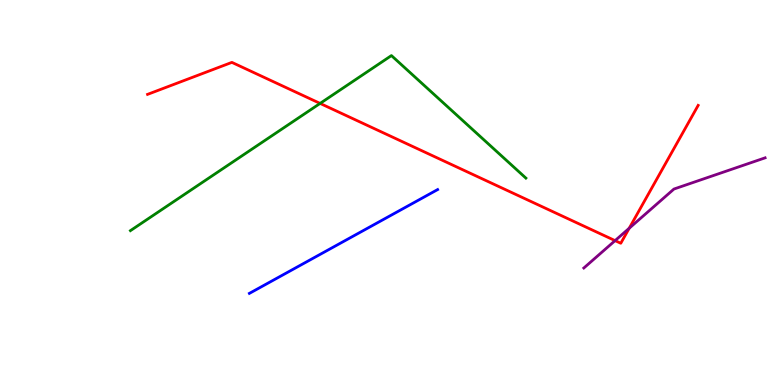[{'lines': ['blue', 'red'], 'intersections': []}, {'lines': ['green', 'red'], 'intersections': [{'x': 4.13, 'y': 7.31}]}, {'lines': ['purple', 'red'], 'intersections': [{'x': 7.94, 'y': 3.75}, {'x': 8.12, 'y': 4.07}]}, {'lines': ['blue', 'green'], 'intersections': []}, {'lines': ['blue', 'purple'], 'intersections': []}, {'lines': ['green', 'purple'], 'intersections': []}]